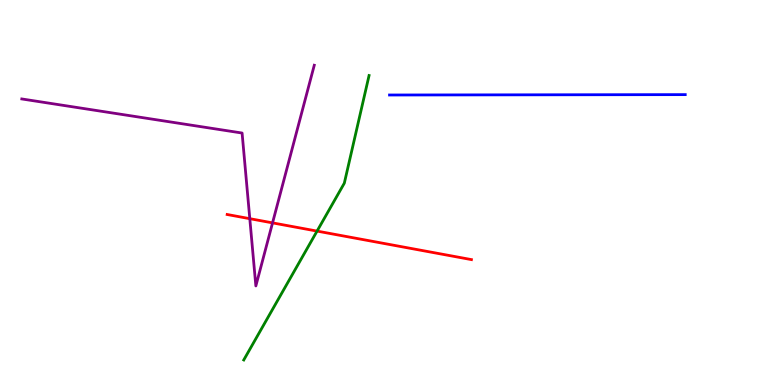[{'lines': ['blue', 'red'], 'intersections': []}, {'lines': ['green', 'red'], 'intersections': [{'x': 4.09, 'y': 4.0}]}, {'lines': ['purple', 'red'], 'intersections': [{'x': 3.22, 'y': 4.32}, {'x': 3.52, 'y': 4.21}]}, {'lines': ['blue', 'green'], 'intersections': []}, {'lines': ['blue', 'purple'], 'intersections': []}, {'lines': ['green', 'purple'], 'intersections': []}]